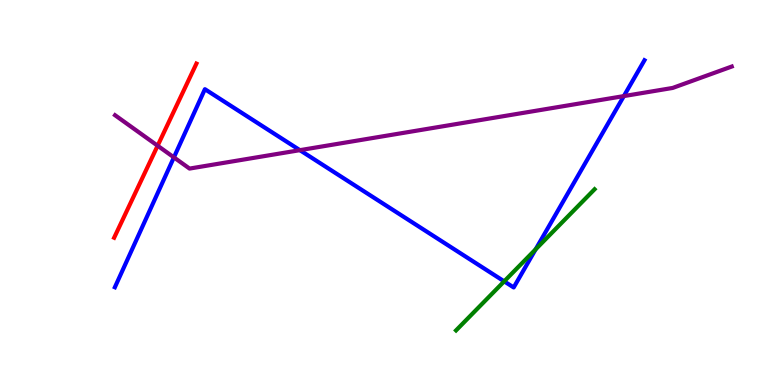[{'lines': ['blue', 'red'], 'intersections': []}, {'lines': ['green', 'red'], 'intersections': []}, {'lines': ['purple', 'red'], 'intersections': [{'x': 2.03, 'y': 6.22}]}, {'lines': ['blue', 'green'], 'intersections': [{'x': 6.51, 'y': 2.69}, {'x': 6.91, 'y': 3.52}]}, {'lines': ['blue', 'purple'], 'intersections': [{'x': 2.24, 'y': 5.91}, {'x': 3.87, 'y': 6.1}, {'x': 8.05, 'y': 7.5}]}, {'lines': ['green', 'purple'], 'intersections': []}]